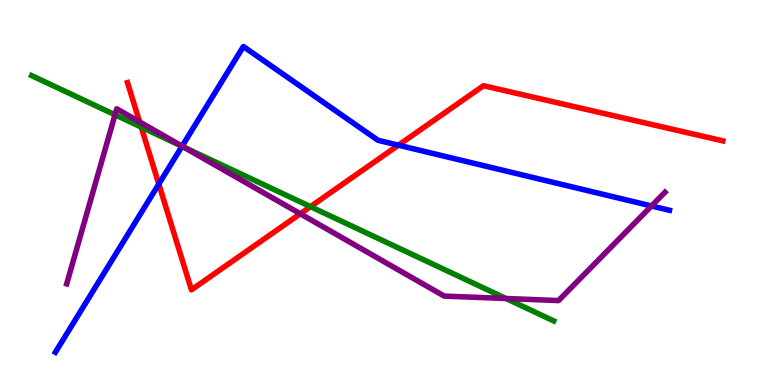[{'lines': ['blue', 'red'], 'intersections': [{'x': 2.05, 'y': 5.22}, {'x': 5.14, 'y': 6.23}]}, {'lines': ['green', 'red'], 'intersections': [{'x': 1.82, 'y': 6.7}, {'x': 4.01, 'y': 4.63}]}, {'lines': ['purple', 'red'], 'intersections': [{'x': 1.8, 'y': 6.83}, {'x': 3.87, 'y': 4.45}]}, {'lines': ['blue', 'green'], 'intersections': [{'x': 2.35, 'y': 6.2}]}, {'lines': ['blue', 'purple'], 'intersections': [{'x': 2.35, 'y': 6.2}, {'x': 8.41, 'y': 4.65}]}, {'lines': ['green', 'purple'], 'intersections': [{'x': 1.48, 'y': 7.02}, {'x': 2.37, 'y': 6.18}, {'x': 6.53, 'y': 2.25}]}]